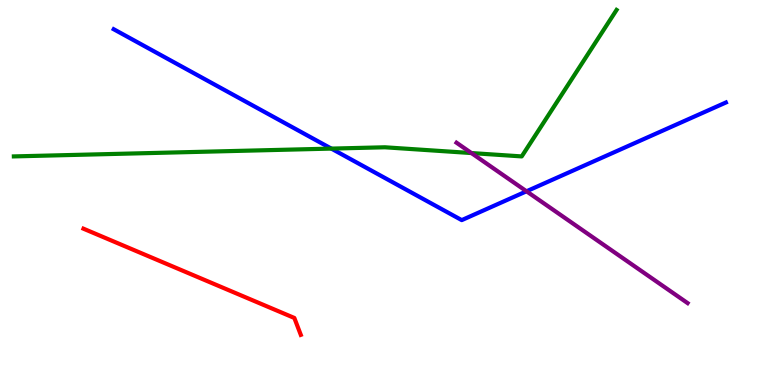[{'lines': ['blue', 'red'], 'intersections': []}, {'lines': ['green', 'red'], 'intersections': []}, {'lines': ['purple', 'red'], 'intersections': []}, {'lines': ['blue', 'green'], 'intersections': [{'x': 4.28, 'y': 6.14}]}, {'lines': ['blue', 'purple'], 'intersections': [{'x': 6.79, 'y': 5.03}]}, {'lines': ['green', 'purple'], 'intersections': [{'x': 6.08, 'y': 6.02}]}]